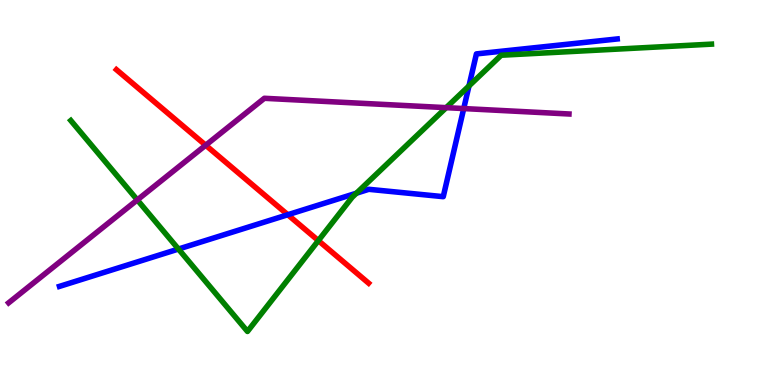[{'lines': ['blue', 'red'], 'intersections': [{'x': 3.71, 'y': 4.42}]}, {'lines': ['green', 'red'], 'intersections': [{'x': 4.11, 'y': 3.75}]}, {'lines': ['purple', 'red'], 'intersections': [{'x': 2.65, 'y': 6.23}]}, {'lines': ['blue', 'green'], 'intersections': [{'x': 2.3, 'y': 3.53}, {'x': 4.6, 'y': 4.98}, {'x': 6.05, 'y': 7.77}]}, {'lines': ['blue', 'purple'], 'intersections': [{'x': 5.98, 'y': 7.18}]}, {'lines': ['green', 'purple'], 'intersections': [{'x': 1.77, 'y': 4.81}, {'x': 5.76, 'y': 7.2}]}]